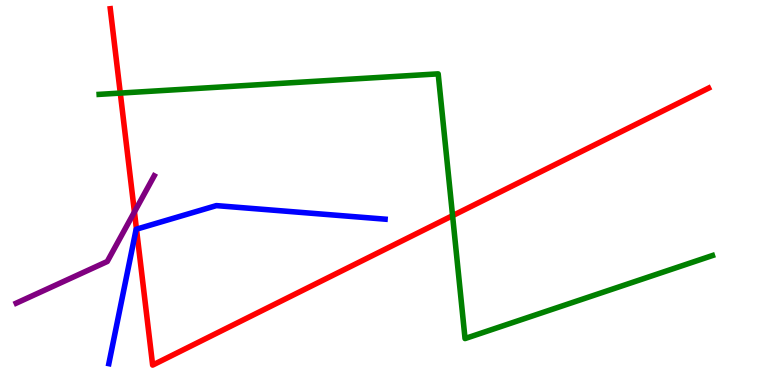[{'lines': ['blue', 'red'], 'intersections': [{'x': 1.76, 'y': 4.05}]}, {'lines': ['green', 'red'], 'intersections': [{'x': 1.55, 'y': 7.58}, {'x': 5.84, 'y': 4.4}]}, {'lines': ['purple', 'red'], 'intersections': [{'x': 1.73, 'y': 4.5}]}, {'lines': ['blue', 'green'], 'intersections': []}, {'lines': ['blue', 'purple'], 'intersections': []}, {'lines': ['green', 'purple'], 'intersections': []}]